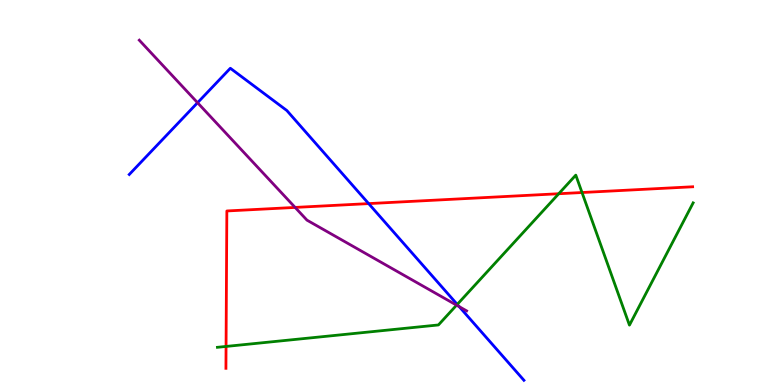[{'lines': ['blue', 'red'], 'intersections': [{'x': 4.76, 'y': 4.71}]}, {'lines': ['green', 'red'], 'intersections': [{'x': 2.92, 'y': 1.0}, {'x': 7.21, 'y': 4.97}, {'x': 7.51, 'y': 5.0}]}, {'lines': ['purple', 'red'], 'intersections': [{'x': 3.81, 'y': 4.61}]}, {'lines': ['blue', 'green'], 'intersections': [{'x': 5.9, 'y': 2.09}]}, {'lines': ['blue', 'purple'], 'intersections': [{'x': 2.55, 'y': 7.33}, {'x': 5.93, 'y': 2.03}]}, {'lines': ['green', 'purple'], 'intersections': [{'x': 5.89, 'y': 2.07}]}]